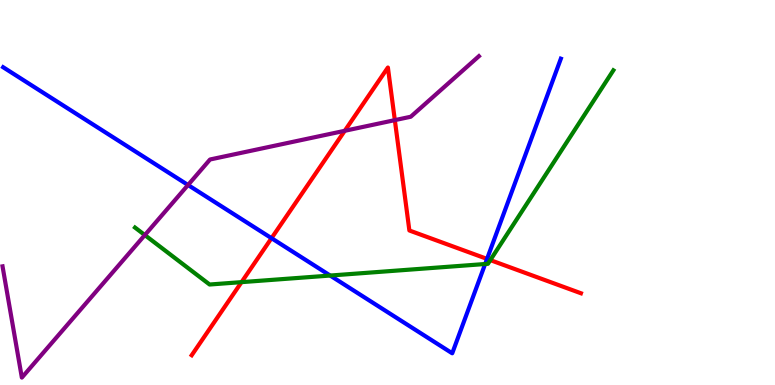[{'lines': ['blue', 'red'], 'intersections': [{'x': 3.5, 'y': 3.81}, {'x': 6.28, 'y': 3.28}]}, {'lines': ['green', 'red'], 'intersections': [{'x': 3.12, 'y': 2.67}, {'x': 6.33, 'y': 3.24}]}, {'lines': ['purple', 'red'], 'intersections': [{'x': 4.45, 'y': 6.6}, {'x': 5.09, 'y': 6.88}]}, {'lines': ['blue', 'green'], 'intersections': [{'x': 4.26, 'y': 2.84}, {'x': 6.26, 'y': 3.14}]}, {'lines': ['blue', 'purple'], 'intersections': [{'x': 2.43, 'y': 5.19}]}, {'lines': ['green', 'purple'], 'intersections': [{'x': 1.87, 'y': 3.89}]}]